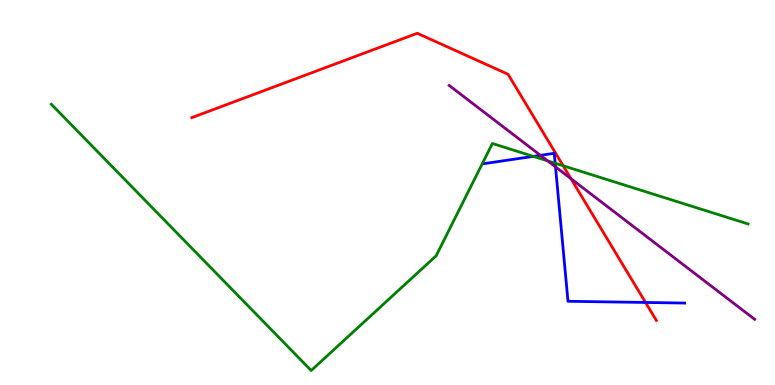[{'lines': ['blue', 'red'], 'intersections': [{'x': 8.33, 'y': 2.14}]}, {'lines': ['green', 'red'], 'intersections': [{'x': 7.27, 'y': 5.69}]}, {'lines': ['purple', 'red'], 'intersections': [{'x': 7.37, 'y': 5.36}]}, {'lines': ['blue', 'green'], 'intersections': [{'x': 6.88, 'y': 5.94}, {'x': 7.16, 'y': 5.76}]}, {'lines': ['blue', 'purple'], 'intersections': [{'x': 6.97, 'y': 5.97}, {'x': 7.17, 'y': 5.67}]}, {'lines': ['green', 'purple'], 'intersections': [{'x': 7.07, 'y': 5.82}]}]